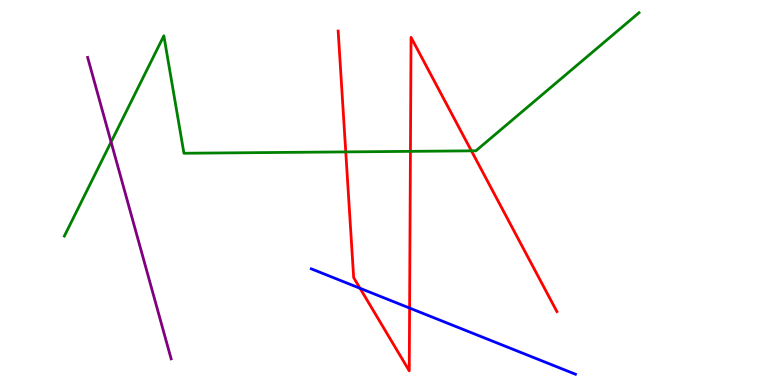[{'lines': ['blue', 'red'], 'intersections': [{'x': 4.65, 'y': 2.51}, {'x': 5.29, 'y': 2.0}]}, {'lines': ['green', 'red'], 'intersections': [{'x': 4.46, 'y': 6.05}, {'x': 5.3, 'y': 6.07}, {'x': 6.08, 'y': 6.08}]}, {'lines': ['purple', 'red'], 'intersections': []}, {'lines': ['blue', 'green'], 'intersections': []}, {'lines': ['blue', 'purple'], 'intersections': []}, {'lines': ['green', 'purple'], 'intersections': [{'x': 1.43, 'y': 6.31}]}]